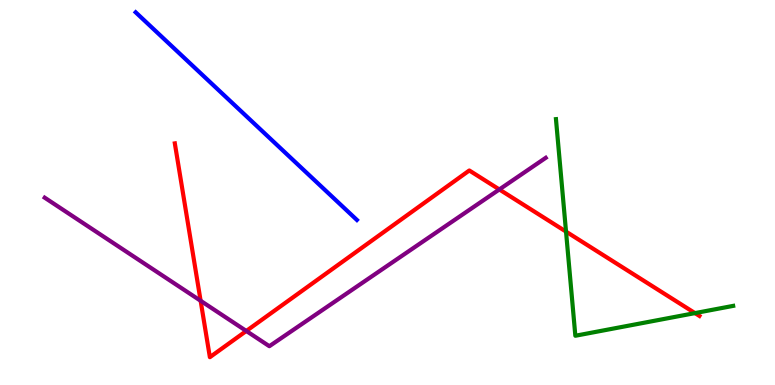[{'lines': ['blue', 'red'], 'intersections': []}, {'lines': ['green', 'red'], 'intersections': [{'x': 7.3, 'y': 3.98}, {'x': 8.97, 'y': 1.87}]}, {'lines': ['purple', 'red'], 'intersections': [{'x': 2.59, 'y': 2.19}, {'x': 3.18, 'y': 1.4}, {'x': 6.44, 'y': 5.08}]}, {'lines': ['blue', 'green'], 'intersections': []}, {'lines': ['blue', 'purple'], 'intersections': []}, {'lines': ['green', 'purple'], 'intersections': []}]